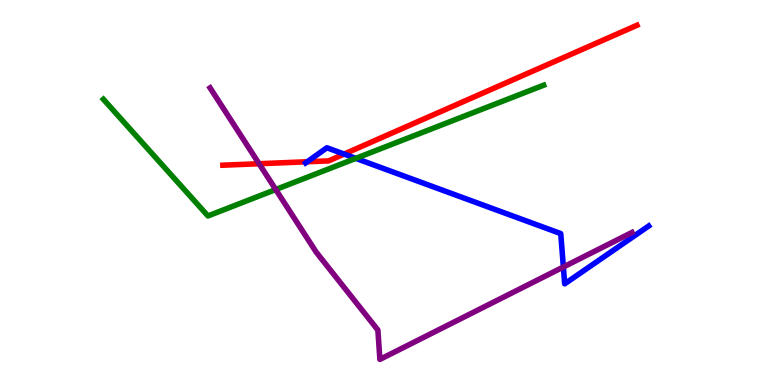[{'lines': ['blue', 'red'], 'intersections': [{'x': 3.96, 'y': 5.8}, {'x': 4.44, 'y': 6.0}]}, {'lines': ['green', 'red'], 'intersections': []}, {'lines': ['purple', 'red'], 'intersections': [{'x': 3.34, 'y': 5.75}]}, {'lines': ['blue', 'green'], 'intersections': [{'x': 4.59, 'y': 5.89}]}, {'lines': ['blue', 'purple'], 'intersections': [{'x': 7.27, 'y': 3.06}]}, {'lines': ['green', 'purple'], 'intersections': [{'x': 3.56, 'y': 5.08}]}]